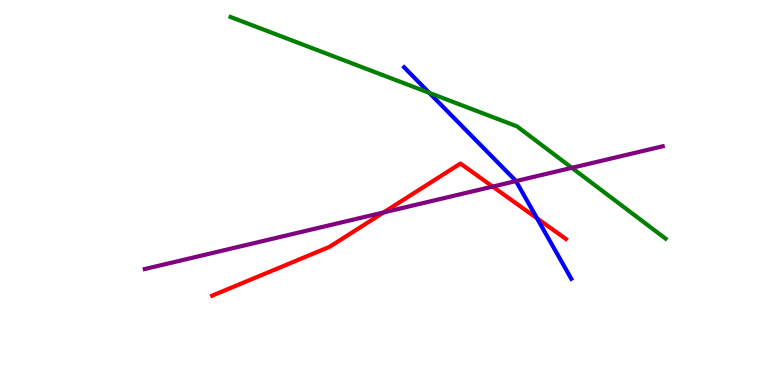[{'lines': ['blue', 'red'], 'intersections': [{'x': 6.93, 'y': 4.33}]}, {'lines': ['green', 'red'], 'intersections': []}, {'lines': ['purple', 'red'], 'intersections': [{'x': 4.95, 'y': 4.48}, {'x': 6.36, 'y': 5.15}]}, {'lines': ['blue', 'green'], 'intersections': [{'x': 5.54, 'y': 7.59}]}, {'lines': ['blue', 'purple'], 'intersections': [{'x': 6.66, 'y': 5.3}]}, {'lines': ['green', 'purple'], 'intersections': [{'x': 7.38, 'y': 5.64}]}]